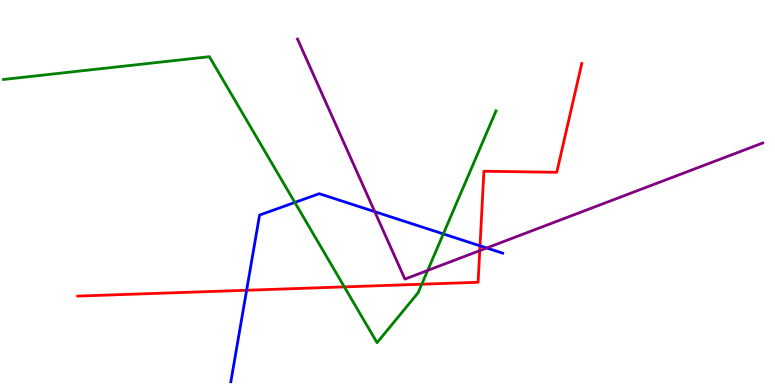[{'lines': ['blue', 'red'], 'intersections': [{'x': 3.18, 'y': 2.46}, {'x': 6.19, 'y': 3.62}]}, {'lines': ['green', 'red'], 'intersections': [{'x': 4.44, 'y': 2.55}, {'x': 5.44, 'y': 2.62}]}, {'lines': ['purple', 'red'], 'intersections': [{'x': 6.19, 'y': 3.49}]}, {'lines': ['blue', 'green'], 'intersections': [{'x': 3.8, 'y': 4.74}, {'x': 5.72, 'y': 3.92}]}, {'lines': ['blue', 'purple'], 'intersections': [{'x': 4.84, 'y': 4.5}, {'x': 6.28, 'y': 3.56}]}, {'lines': ['green', 'purple'], 'intersections': [{'x': 5.52, 'y': 2.98}]}]